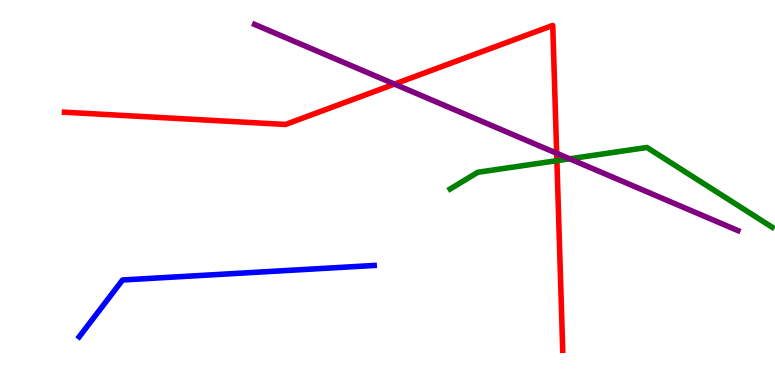[{'lines': ['blue', 'red'], 'intersections': []}, {'lines': ['green', 'red'], 'intersections': [{'x': 7.19, 'y': 5.83}]}, {'lines': ['purple', 'red'], 'intersections': [{'x': 5.09, 'y': 7.82}, {'x': 7.18, 'y': 6.02}]}, {'lines': ['blue', 'green'], 'intersections': []}, {'lines': ['blue', 'purple'], 'intersections': []}, {'lines': ['green', 'purple'], 'intersections': [{'x': 7.35, 'y': 5.88}]}]